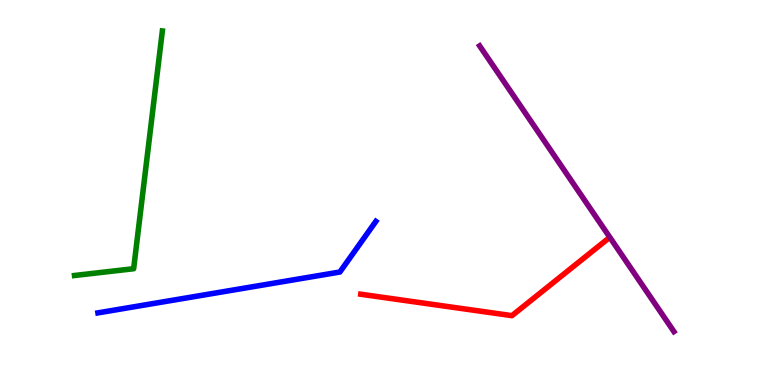[{'lines': ['blue', 'red'], 'intersections': []}, {'lines': ['green', 'red'], 'intersections': []}, {'lines': ['purple', 'red'], 'intersections': []}, {'lines': ['blue', 'green'], 'intersections': []}, {'lines': ['blue', 'purple'], 'intersections': []}, {'lines': ['green', 'purple'], 'intersections': []}]